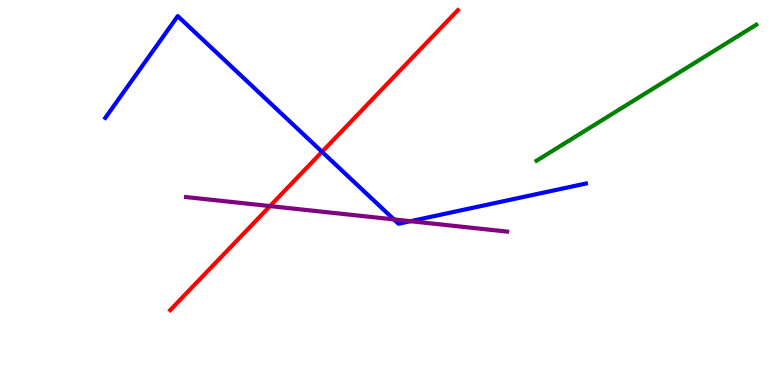[{'lines': ['blue', 'red'], 'intersections': [{'x': 4.16, 'y': 6.06}]}, {'lines': ['green', 'red'], 'intersections': []}, {'lines': ['purple', 'red'], 'intersections': [{'x': 3.48, 'y': 4.65}]}, {'lines': ['blue', 'green'], 'intersections': []}, {'lines': ['blue', 'purple'], 'intersections': [{'x': 5.08, 'y': 4.3}, {'x': 5.3, 'y': 4.25}]}, {'lines': ['green', 'purple'], 'intersections': []}]